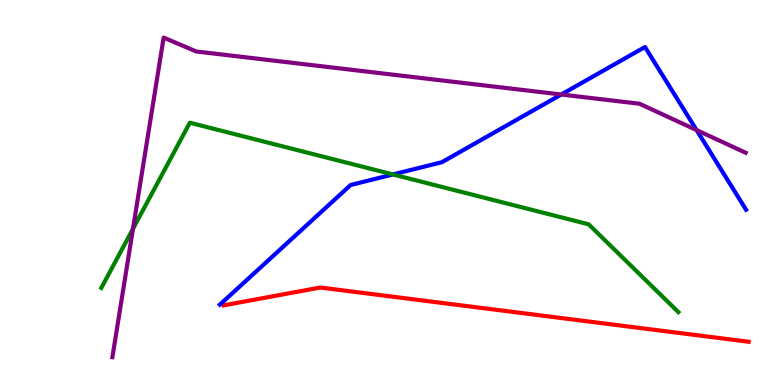[{'lines': ['blue', 'red'], 'intersections': []}, {'lines': ['green', 'red'], 'intersections': []}, {'lines': ['purple', 'red'], 'intersections': []}, {'lines': ['blue', 'green'], 'intersections': [{'x': 5.07, 'y': 5.47}]}, {'lines': ['blue', 'purple'], 'intersections': [{'x': 7.24, 'y': 7.55}, {'x': 8.99, 'y': 6.62}]}, {'lines': ['green', 'purple'], 'intersections': [{'x': 1.72, 'y': 4.06}]}]